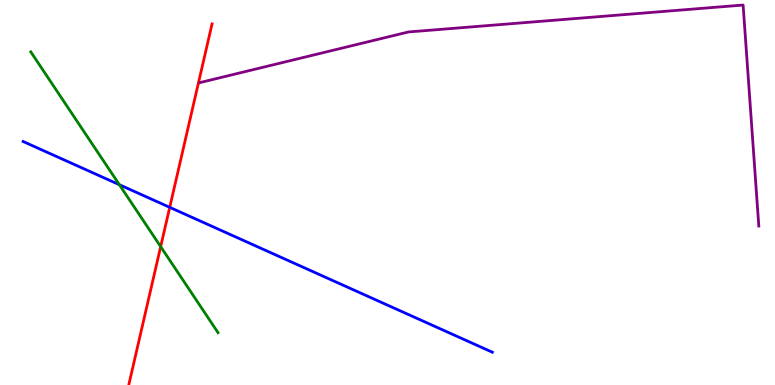[{'lines': ['blue', 'red'], 'intersections': [{'x': 2.19, 'y': 4.61}]}, {'lines': ['green', 'red'], 'intersections': [{'x': 2.07, 'y': 3.59}]}, {'lines': ['purple', 'red'], 'intersections': []}, {'lines': ['blue', 'green'], 'intersections': [{'x': 1.54, 'y': 5.2}]}, {'lines': ['blue', 'purple'], 'intersections': []}, {'lines': ['green', 'purple'], 'intersections': []}]